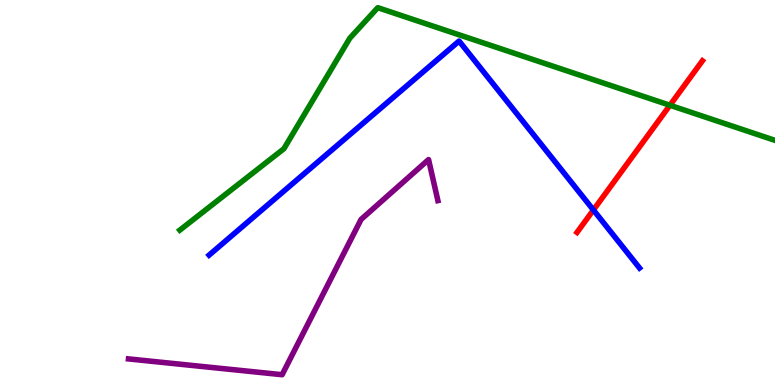[{'lines': ['blue', 'red'], 'intersections': [{'x': 7.66, 'y': 4.55}]}, {'lines': ['green', 'red'], 'intersections': [{'x': 8.64, 'y': 7.27}]}, {'lines': ['purple', 'red'], 'intersections': []}, {'lines': ['blue', 'green'], 'intersections': []}, {'lines': ['blue', 'purple'], 'intersections': []}, {'lines': ['green', 'purple'], 'intersections': []}]